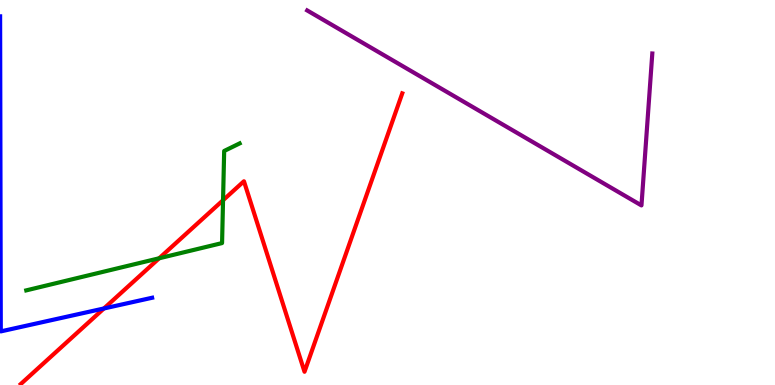[{'lines': ['blue', 'red'], 'intersections': [{'x': 1.34, 'y': 1.99}]}, {'lines': ['green', 'red'], 'intersections': [{'x': 2.05, 'y': 3.29}, {'x': 2.88, 'y': 4.8}]}, {'lines': ['purple', 'red'], 'intersections': []}, {'lines': ['blue', 'green'], 'intersections': []}, {'lines': ['blue', 'purple'], 'intersections': []}, {'lines': ['green', 'purple'], 'intersections': []}]